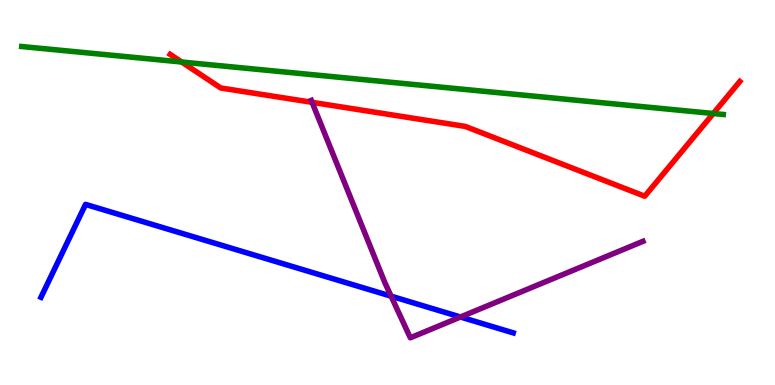[{'lines': ['blue', 'red'], 'intersections': []}, {'lines': ['green', 'red'], 'intersections': [{'x': 2.34, 'y': 8.39}, {'x': 9.2, 'y': 7.05}]}, {'lines': ['purple', 'red'], 'intersections': [{'x': 4.03, 'y': 7.34}]}, {'lines': ['blue', 'green'], 'intersections': []}, {'lines': ['blue', 'purple'], 'intersections': [{'x': 5.05, 'y': 2.31}, {'x': 5.94, 'y': 1.77}]}, {'lines': ['green', 'purple'], 'intersections': []}]